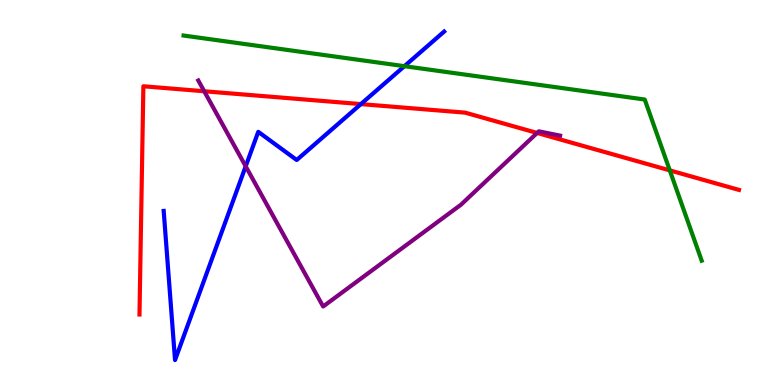[{'lines': ['blue', 'red'], 'intersections': [{'x': 4.66, 'y': 7.3}]}, {'lines': ['green', 'red'], 'intersections': [{'x': 8.64, 'y': 5.57}]}, {'lines': ['purple', 'red'], 'intersections': [{'x': 2.64, 'y': 7.63}, {'x': 6.93, 'y': 6.55}]}, {'lines': ['blue', 'green'], 'intersections': [{'x': 5.22, 'y': 8.28}]}, {'lines': ['blue', 'purple'], 'intersections': [{'x': 3.17, 'y': 5.68}]}, {'lines': ['green', 'purple'], 'intersections': []}]